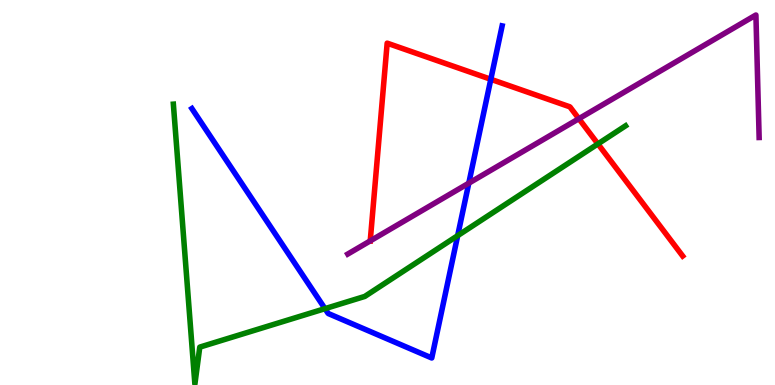[{'lines': ['blue', 'red'], 'intersections': [{'x': 6.33, 'y': 7.94}]}, {'lines': ['green', 'red'], 'intersections': [{'x': 7.72, 'y': 6.26}]}, {'lines': ['purple', 'red'], 'intersections': [{'x': 4.78, 'y': 3.74}, {'x': 7.47, 'y': 6.92}]}, {'lines': ['blue', 'green'], 'intersections': [{'x': 4.19, 'y': 1.98}, {'x': 5.91, 'y': 3.88}]}, {'lines': ['blue', 'purple'], 'intersections': [{'x': 6.05, 'y': 5.24}]}, {'lines': ['green', 'purple'], 'intersections': []}]